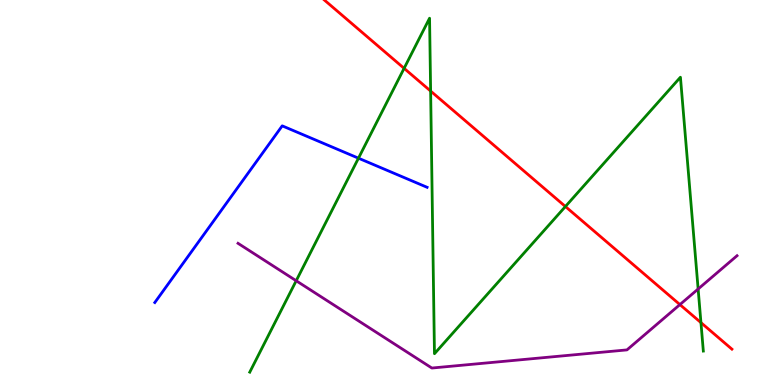[{'lines': ['blue', 'red'], 'intersections': []}, {'lines': ['green', 'red'], 'intersections': [{'x': 5.21, 'y': 8.22}, {'x': 5.56, 'y': 7.63}, {'x': 7.3, 'y': 4.64}, {'x': 9.04, 'y': 1.62}]}, {'lines': ['purple', 'red'], 'intersections': [{'x': 8.77, 'y': 2.09}]}, {'lines': ['blue', 'green'], 'intersections': [{'x': 4.63, 'y': 5.89}]}, {'lines': ['blue', 'purple'], 'intersections': []}, {'lines': ['green', 'purple'], 'intersections': [{'x': 3.82, 'y': 2.71}, {'x': 9.01, 'y': 2.49}]}]